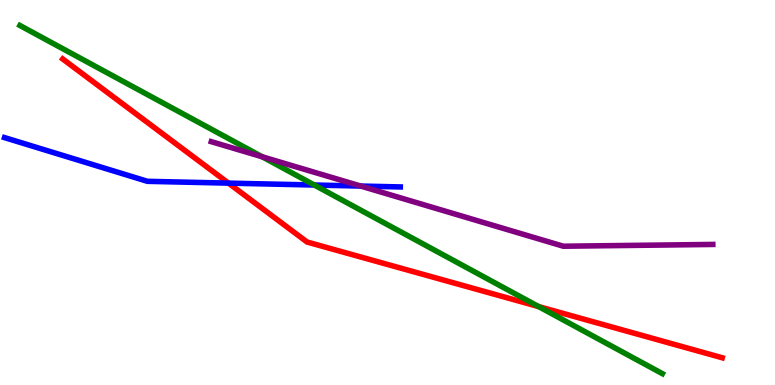[{'lines': ['blue', 'red'], 'intersections': [{'x': 2.95, 'y': 5.24}]}, {'lines': ['green', 'red'], 'intersections': [{'x': 6.95, 'y': 2.04}]}, {'lines': ['purple', 'red'], 'intersections': []}, {'lines': ['blue', 'green'], 'intersections': [{'x': 4.06, 'y': 5.19}]}, {'lines': ['blue', 'purple'], 'intersections': [{'x': 4.65, 'y': 5.17}]}, {'lines': ['green', 'purple'], 'intersections': [{'x': 3.38, 'y': 5.93}]}]